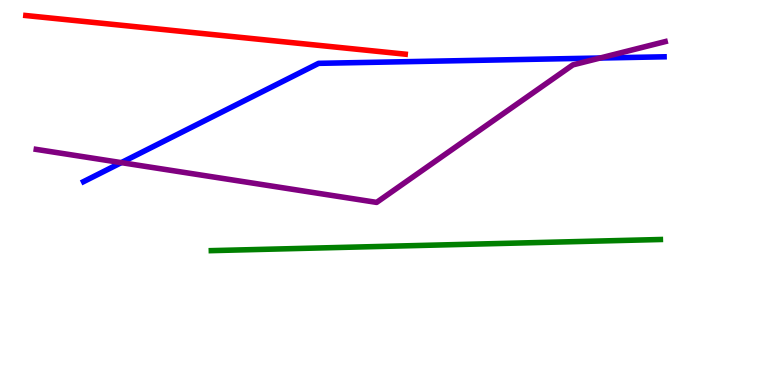[{'lines': ['blue', 'red'], 'intersections': []}, {'lines': ['green', 'red'], 'intersections': []}, {'lines': ['purple', 'red'], 'intersections': []}, {'lines': ['blue', 'green'], 'intersections': []}, {'lines': ['blue', 'purple'], 'intersections': [{'x': 1.57, 'y': 5.78}, {'x': 7.74, 'y': 8.49}]}, {'lines': ['green', 'purple'], 'intersections': []}]